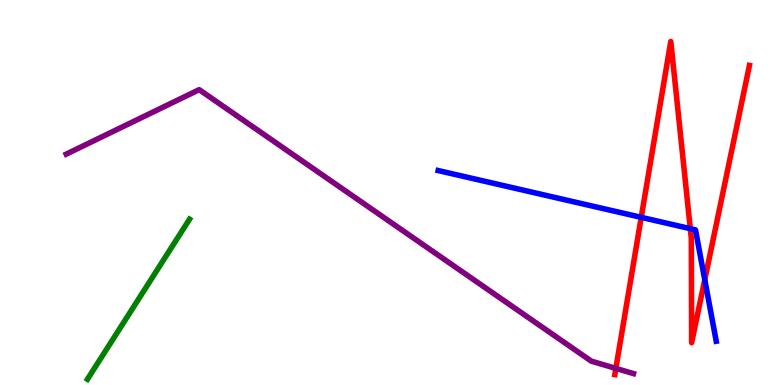[{'lines': ['blue', 'red'], 'intersections': [{'x': 8.27, 'y': 4.35}, {'x': 8.91, 'y': 4.06}, {'x': 9.09, 'y': 2.73}]}, {'lines': ['green', 'red'], 'intersections': []}, {'lines': ['purple', 'red'], 'intersections': [{'x': 7.95, 'y': 0.431}]}, {'lines': ['blue', 'green'], 'intersections': []}, {'lines': ['blue', 'purple'], 'intersections': []}, {'lines': ['green', 'purple'], 'intersections': []}]